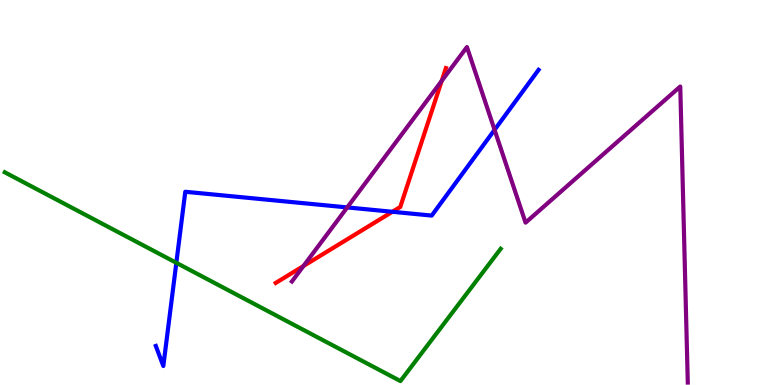[{'lines': ['blue', 'red'], 'intersections': [{'x': 5.06, 'y': 4.5}]}, {'lines': ['green', 'red'], 'intersections': []}, {'lines': ['purple', 'red'], 'intersections': [{'x': 3.92, 'y': 3.09}, {'x': 5.7, 'y': 7.9}]}, {'lines': ['blue', 'green'], 'intersections': [{'x': 2.28, 'y': 3.17}]}, {'lines': ['blue', 'purple'], 'intersections': [{'x': 4.48, 'y': 4.61}, {'x': 6.38, 'y': 6.63}]}, {'lines': ['green', 'purple'], 'intersections': []}]